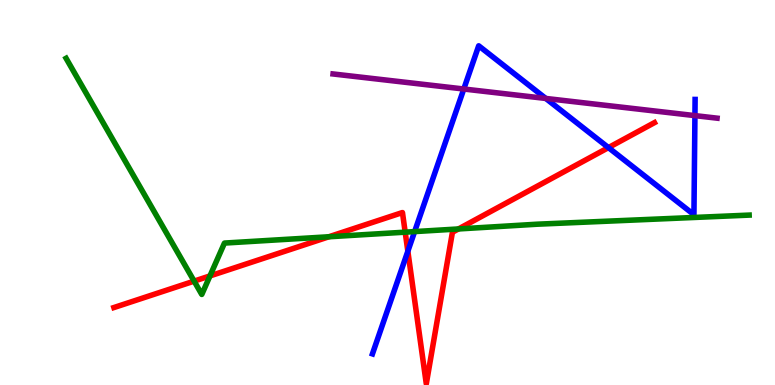[{'lines': ['blue', 'red'], 'intersections': [{'x': 5.26, 'y': 3.47}, {'x': 7.85, 'y': 6.17}]}, {'lines': ['green', 'red'], 'intersections': [{'x': 2.5, 'y': 2.7}, {'x': 2.71, 'y': 2.83}, {'x': 4.24, 'y': 3.85}, {'x': 5.23, 'y': 3.97}, {'x': 5.92, 'y': 4.05}]}, {'lines': ['purple', 'red'], 'intersections': []}, {'lines': ['blue', 'green'], 'intersections': [{'x': 5.35, 'y': 3.98}]}, {'lines': ['blue', 'purple'], 'intersections': [{'x': 5.98, 'y': 7.69}, {'x': 7.04, 'y': 7.44}, {'x': 8.97, 'y': 7.0}]}, {'lines': ['green', 'purple'], 'intersections': []}]